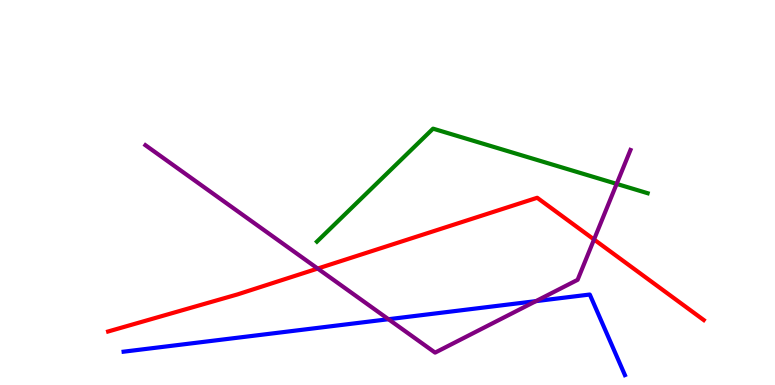[{'lines': ['blue', 'red'], 'intersections': []}, {'lines': ['green', 'red'], 'intersections': []}, {'lines': ['purple', 'red'], 'intersections': [{'x': 4.1, 'y': 3.02}, {'x': 7.66, 'y': 3.78}]}, {'lines': ['blue', 'green'], 'intersections': []}, {'lines': ['blue', 'purple'], 'intersections': [{'x': 5.01, 'y': 1.71}, {'x': 6.91, 'y': 2.18}]}, {'lines': ['green', 'purple'], 'intersections': [{'x': 7.96, 'y': 5.22}]}]